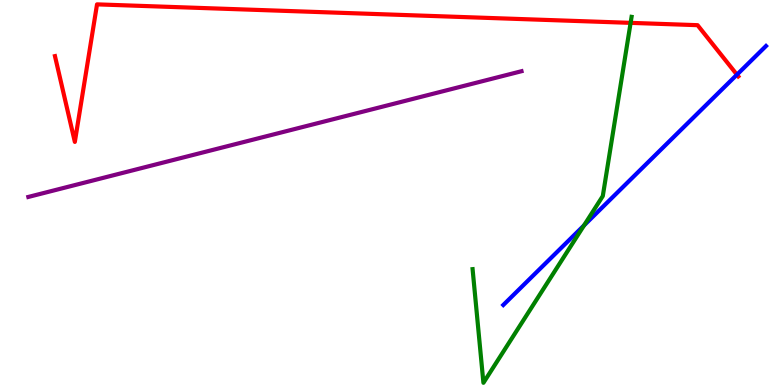[{'lines': ['blue', 'red'], 'intersections': [{'x': 9.51, 'y': 8.06}]}, {'lines': ['green', 'red'], 'intersections': [{'x': 8.14, 'y': 9.41}]}, {'lines': ['purple', 'red'], 'intersections': []}, {'lines': ['blue', 'green'], 'intersections': [{'x': 7.54, 'y': 4.15}]}, {'lines': ['blue', 'purple'], 'intersections': []}, {'lines': ['green', 'purple'], 'intersections': []}]